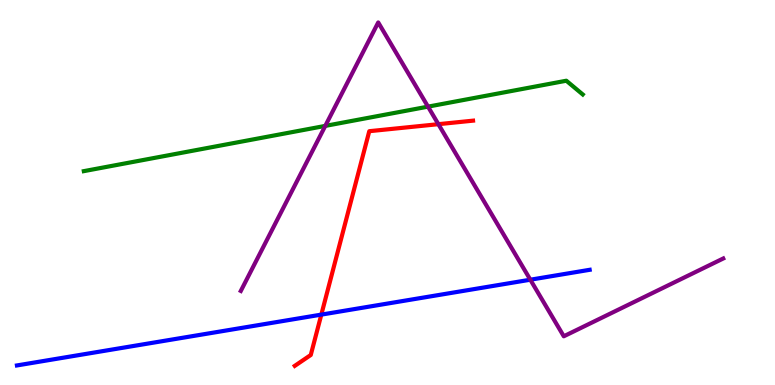[{'lines': ['blue', 'red'], 'intersections': [{'x': 4.15, 'y': 1.83}]}, {'lines': ['green', 'red'], 'intersections': []}, {'lines': ['purple', 'red'], 'intersections': [{'x': 5.66, 'y': 6.77}]}, {'lines': ['blue', 'green'], 'intersections': []}, {'lines': ['blue', 'purple'], 'intersections': [{'x': 6.84, 'y': 2.73}]}, {'lines': ['green', 'purple'], 'intersections': [{'x': 4.2, 'y': 6.73}, {'x': 5.52, 'y': 7.23}]}]